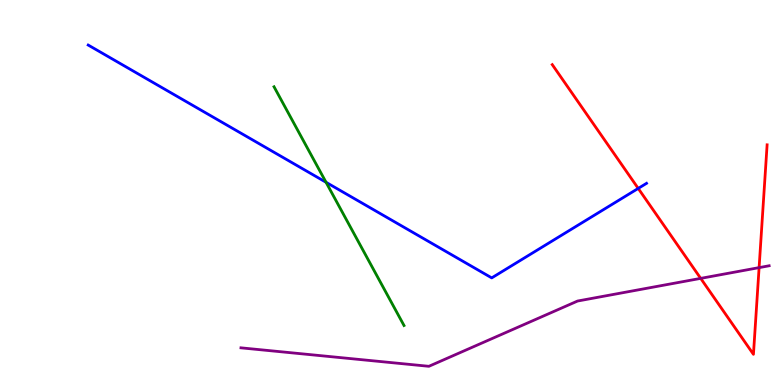[{'lines': ['blue', 'red'], 'intersections': [{'x': 8.24, 'y': 5.11}]}, {'lines': ['green', 'red'], 'intersections': []}, {'lines': ['purple', 'red'], 'intersections': [{'x': 9.04, 'y': 2.77}, {'x': 9.79, 'y': 3.05}]}, {'lines': ['blue', 'green'], 'intersections': [{'x': 4.21, 'y': 5.27}]}, {'lines': ['blue', 'purple'], 'intersections': []}, {'lines': ['green', 'purple'], 'intersections': []}]